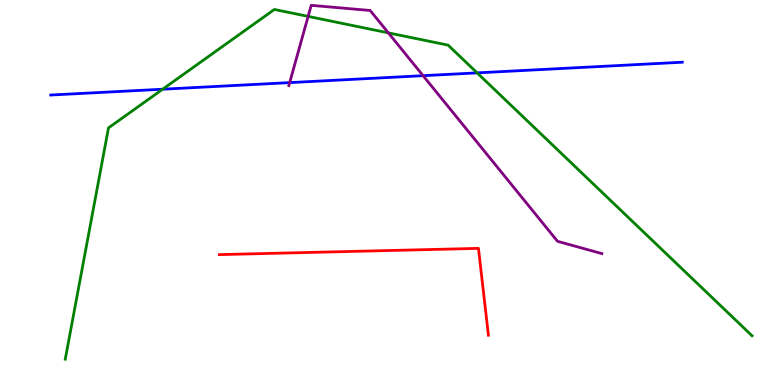[{'lines': ['blue', 'red'], 'intersections': []}, {'lines': ['green', 'red'], 'intersections': []}, {'lines': ['purple', 'red'], 'intersections': []}, {'lines': ['blue', 'green'], 'intersections': [{'x': 2.1, 'y': 7.68}, {'x': 6.16, 'y': 8.11}]}, {'lines': ['blue', 'purple'], 'intersections': [{'x': 3.74, 'y': 7.85}, {'x': 5.46, 'y': 8.03}]}, {'lines': ['green', 'purple'], 'intersections': [{'x': 3.98, 'y': 9.57}, {'x': 5.01, 'y': 9.15}]}]